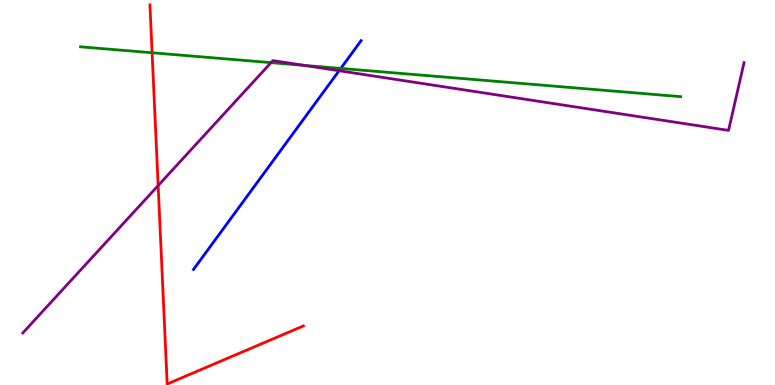[{'lines': ['blue', 'red'], 'intersections': []}, {'lines': ['green', 'red'], 'intersections': [{'x': 1.96, 'y': 8.63}]}, {'lines': ['purple', 'red'], 'intersections': [{'x': 2.04, 'y': 5.18}]}, {'lines': ['blue', 'green'], 'intersections': [{'x': 4.4, 'y': 8.22}]}, {'lines': ['blue', 'purple'], 'intersections': [{'x': 4.38, 'y': 8.16}]}, {'lines': ['green', 'purple'], 'intersections': [{'x': 3.5, 'y': 8.37}, {'x': 3.92, 'y': 8.3}]}]